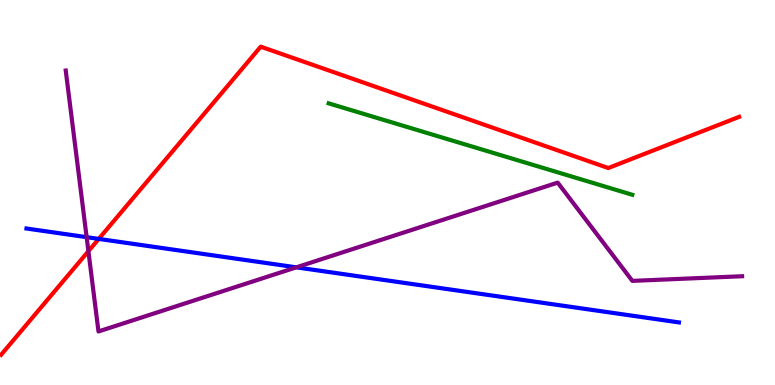[{'lines': ['blue', 'red'], 'intersections': [{'x': 1.27, 'y': 3.79}]}, {'lines': ['green', 'red'], 'intersections': []}, {'lines': ['purple', 'red'], 'intersections': [{'x': 1.14, 'y': 3.48}]}, {'lines': ['blue', 'green'], 'intersections': []}, {'lines': ['blue', 'purple'], 'intersections': [{'x': 1.12, 'y': 3.84}, {'x': 3.82, 'y': 3.06}]}, {'lines': ['green', 'purple'], 'intersections': []}]